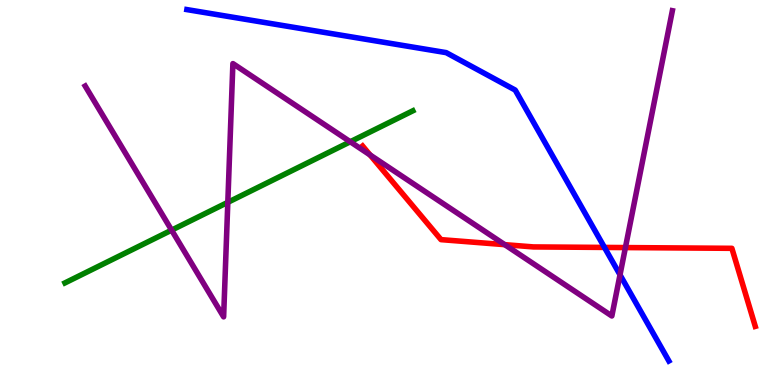[{'lines': ['blue', 'red'], 'intersections': [{'x': 7.8, 'y': 3.57}]}, {'lines': ['green', 'red'], 'intersections': []}, {'lines': ['purple', 'red'], 'intersections': [{'x': 4.78, 'y': 5.98}, {'x': 6.51, 'y': 3.65}, {'x': 8.07, 'y': 3.57}]}, {'lines': ['blue', 'green'], 'intersections': []}, {'lines': ['blue', 'purple'], 'intersections': [{'x': 8.0, 'y': 2.86}]}, {'lines': ['green', 'purple'], 'intersections': [{'x': 2.21, 'y': 4.02}, {'x': 2.94, 'y': 4.74}, {'x': 4.52, 'y': 6.32}]}]